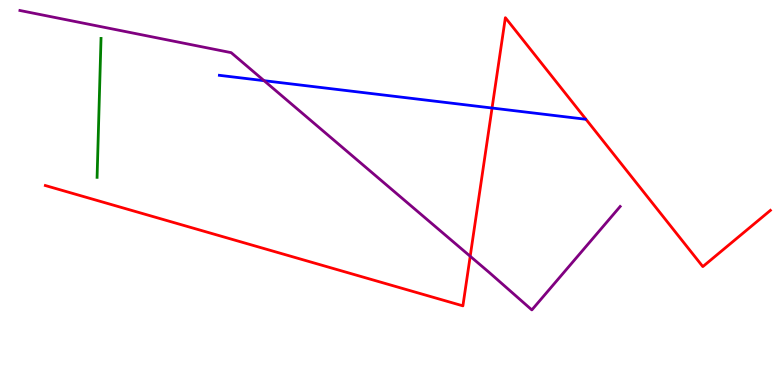[{'lines': ['blue', 'red'], 'intersections': [{'x': 6.35, 'y': 7.19}]}, {'lines': ['green', 'red'], 'intersections': []}, {'lines': ['purple', 'red'], 'intersections': [{'x': 6.07, 'y': 3.34}]}, {'lines': ['blue', 'green'], 'intersections': []}, {'lines': ['blue', 'purple'], 'intersections': [{'x': 3.41, 'y': 7.9}]}, {'lines': ['green', 'purple'], 'intersections': []}]